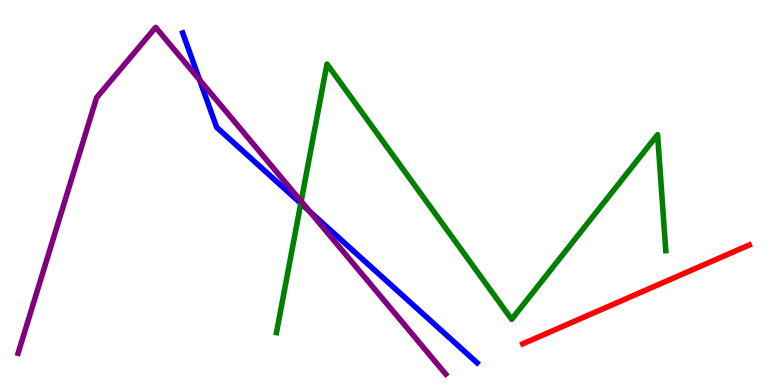[{'lines': ['blue', 'red'], 'intersections': []}, {'lines': ['green', 'red'], 'intersections': []}, {'lines': ['purple', 'red'], 'intersections': []}, {'lines': ['blue', 'green'], 'intersections': [{'x': 3.88, 'y': 4.72}]}, {'lines': ['blue', 'purple'], 'intersections': [{'x': 2.58, 'y': 7.93}, {'x': 3.99, 'y': 4.51}]}, {'lines': ['green', 'purple'], 'intersections': [{'x': 3.89, 'y': 4.77}]}]